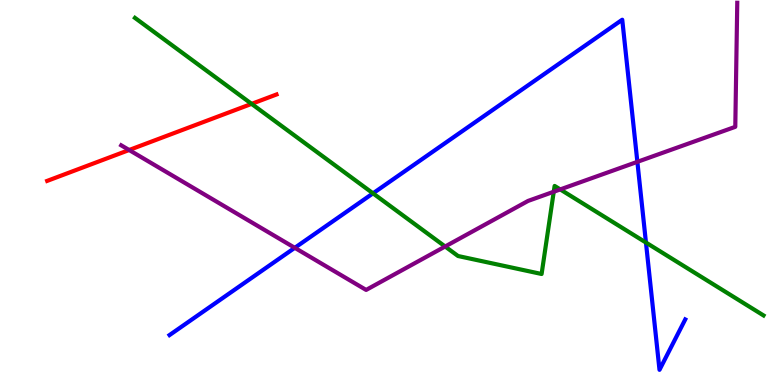[{'lines': ['blue', 'red'], 'intersections': []}, {'lines': ['green', 'red'], 'intersections': [{'x': 3.25, 'y': 7.3}]}, {'lines': ['purple', 'red'], 'intersections': [{'x': 1.67, 'y': 6.1}]}, {'lines': ['blue', 'green'], 'intersections': [{'x': 4.81, 'y': 4.98}, {'x': 8.33, 'y': 3.7}]}, {'lines': ['blue', 'purple'], 'intersections': [{'x': 3.8, 'y': 3.56}, {'x': 8.22, 'y': 5.8}]}, {'lines': ['green', 'purple'], 'intersections': [{'x': 5.74, 'y': 3.6}, {'x': 7.15, 'y': 5.02}, {'x': 7.23, 'y': 5.08}]}]